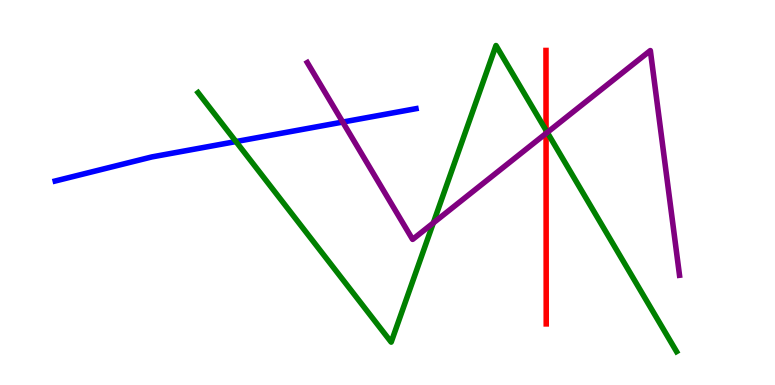[{'lines': ['blue', 'red'], 'intersections': []}, {'lines': ['green', 'red'], 'intersections': [{'x': 7.05, 'y': 6.61}]}, {'lines': ['purple', 'red'], 'intersections': [{'x': 7.05, 'y': 6.54}]}, {'lines': ['blue', 'green'], 'intersections': [{'x': 3.04, 'y': 6.32}]}, {'lines': ['blue', 'purple'], 'intersections': [{'x': 4.42, 'y': 6.83}]}, {'lines': ['green', 'purple'], 'intersections': [{'x': 5.59, 'y': 4.21}, {'x': 7.06, 'y': 6.56}]}]